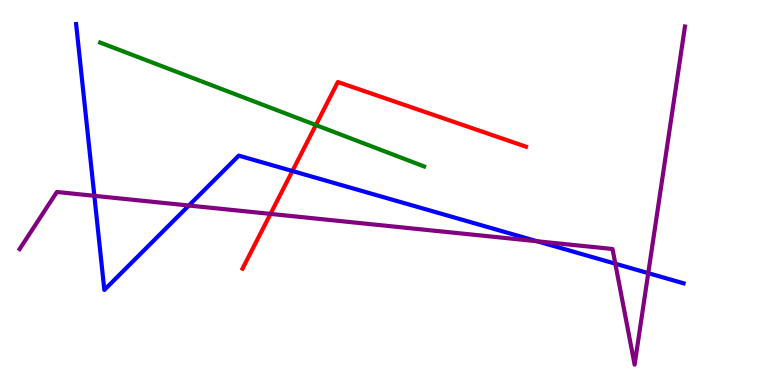[{'lines': ['blue', 'red'], 'intersections': [{'x': 3.77, 'y': 5.56}]}, {'lines': ['green', 'red'], 'intersections': [{'x': 4.08, 'y': 6.75}]}, {'lines': ['purple', 'red'], 'intersections': [{'x': 3.49, 'y': 4.44}]}, {'lines': ['blue', 'green'], 'intersections': []}, {'lines': ['blue', 'purple'], 'intersections': [{'x': 1.22, 'y': 4.91}, {'x': 2.44, 'y': 4.66}, {'x': 6.93, 'y': 3.73}, {'x': 7.94, 'y': 3.15}, {'x': 8.36, 'y': 2.91}]}, {'lines': ['green', 'purple'], 'intersections': []}]